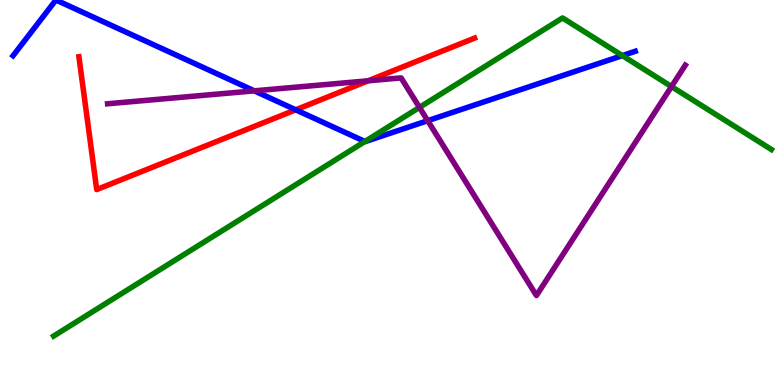[{'lines': ['blue', 'red'], 'intersections': [{'x': 3.82, 'y': 7.15}]}, {'lines': ['green', 'red'], 'intersections': []}, {'lines': ['purple', 'red'], 'intersections': [{'x': 4.75, 'y': 7.9}]}, {'lines': ['blue', 'green'], 'intersections': [{'x': 4.71, 'y': 6.32}, {'x': 8.03, 'y': 8.56}]}, {'lines': ['blue', 'purple'], 'intersections': [{'x': 3.28, 'y': 7.64}, {'x': 5.52, 'y': 6.87}]}, {'lines': ['green', 'purple'], 'intersections': [{'x': 5.41, 'y': 7.21}, {'x': 8.66, 'y': 7.75}]}]